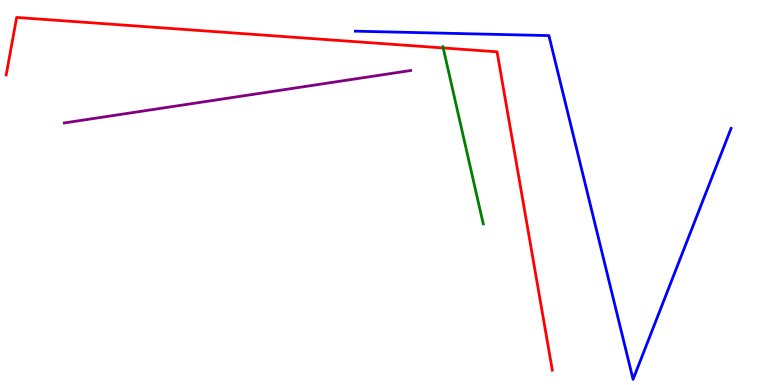[{'lines': ['blue', 'red'], 'intersections': []}, {'lines': ['green', 'red'], 'intersections': [{'x': 5.72, 'y': 8.75}]}, {'lines': ['purple', 'red'], 'intersections': []}, {'lines': ['blue', 'green'], 'intersections': []}, {'lines': ['blue', 'purple'], 'intersections': []}, {'lines': ['green', 'purple'], 'intersections': []}]